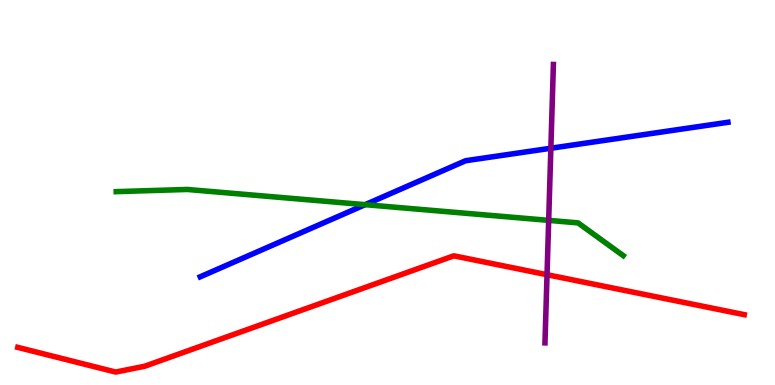[{'lines': ['blue', 'red'], 'intersections': []}, {'lines': ['green', 'red'], 'intersections': []}, {'lines': ['purple', 'red'], 'intersections': [{'x': 7.06, 'y': 2.86}]}, {'lines': ['blue', 'green'], 'intersections': [{'x': 4.71, 'y': 4.68}]}, {'lines': ['blue', 'purple'], 'intersections': [{'x': 7.11, 'y': 6.15}]}, {'lines': ['green', 'purple'], 'intersections': [{'x': 7.08, 'y': 4.28}]}]